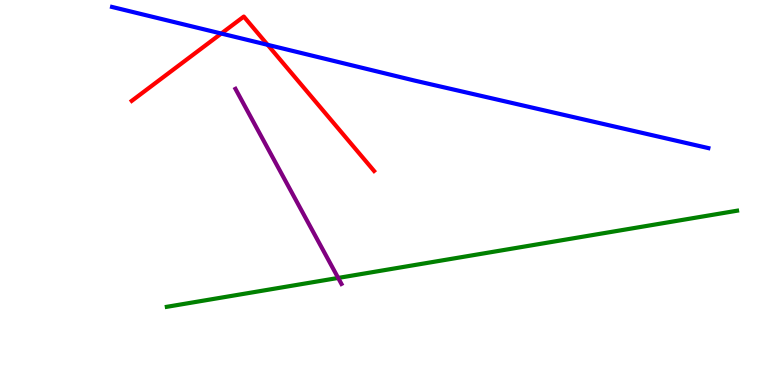[{'lines': ['blue', 'red'], 'intersections': [{'x': 2.86, 'y': 9.13}, {'x': 3.45, 'y': 8.84}]}, {'lines': ['green', 'red'], 'intersections': []}, {'lines': ['purple', 'red'], 'intersections': []}, {'lines': ['blue', 'green'], 'intersections': []}, {'lines': ['blue', 'purple'], 'intersections': []}, {'lines': ['green', 'purple'], 'intersections': [{'x': 4.36, 'y': 2.78}]}]